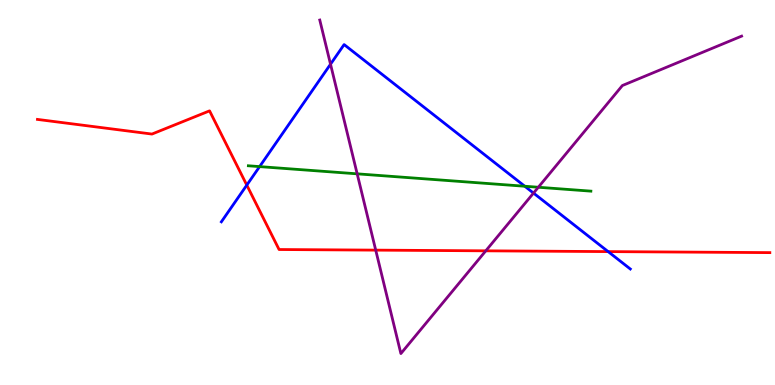[{'lines': ['blue', 'red'], 'intersections': [{'x': 3.18, 'y': 5.19}, {'x': 7.85, 'y': 3.46}]}, {'lines': ['green', 'red'], 'intersections': []}, {'lines': ['purple', 'red'], 'intersections': [{'x': 4.85, 'y': 3.5}, {'x': 6.27, 'y': 3.49}]}, {'lines': ['blue', 'green'], 'intersections': [{'x': 3.35, 'y': 5.67}, {'x': 6.77, 'y': 5.16}]}, {'lines': ['blue', 'purple'], 'intersections': [{'x': 4.26, 'y': 8.33}, {'x': 6.88, 'y': 4.98}]}, {'lines': ['green', 'purple'], 'intersections': [{'x': 4.61, 'y': 5.48}, {'x': 6.95, 'y': 5.14}]}]